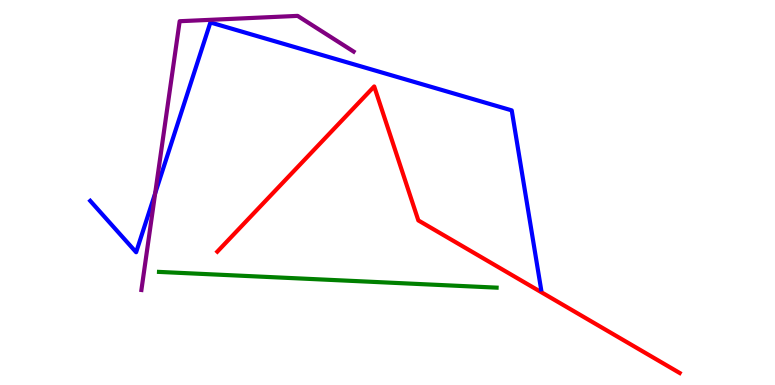[{'lines': ['blue', 'red'], 'intersections': []}, {'lines': ['green', 'red'], 'intersections': []}, {'lines': ['purple', 'red'], 'intersections': []}, {'lines': ['blue', 'green'], 'intersections': []}, {'lines': ['blue', 'purple'], 'intersections': [{'x': 2.0, 'y': 4.98}]}, {'lines': ['green', 'purple'], 'intersections': []}]